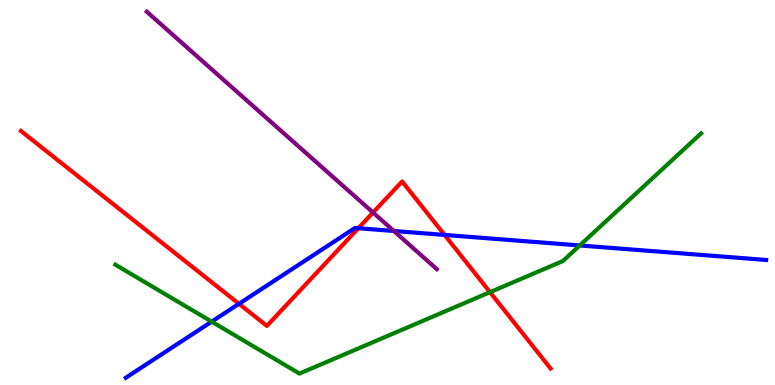[{'lines': ['blue', 'red'], 'intersections': [{'x': 3.08, 'y': 2.11}, {'x': 4.62, 'y': 4.07}, {'x': 5.74, 'y': 3.9}]}, {'lines': ['green', 'red'], 'intersections': [{'x': 6.32, 'y': 2.41}]}, {'lines': ['purple', 'red'], 'intersections': [{'x': 4.81, 'y': 4.48}]}, {'lines': ['blue', 'green'], 'intersections': [{'x': 2.73, 'y': 1.65}, {'x': 7.48, 'y': 3.62}]}, {'lines': ['blue', 'purple'], 'intersections': [{'x': 5.08, 'y': 4.0}]}, {'lines': ['green', 'purple'], 'intersections': []}]